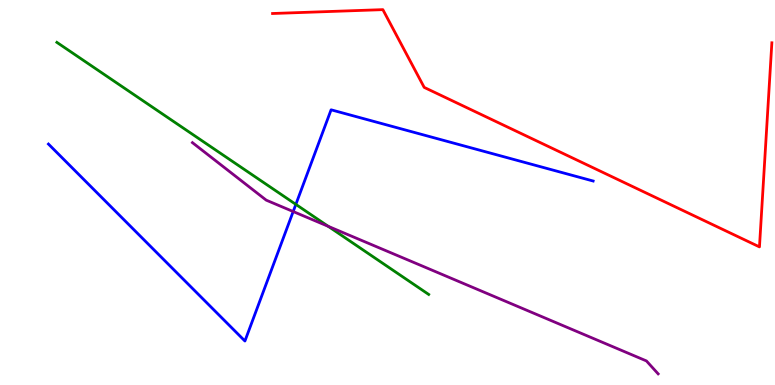[{'lines': ['blue', 'red'], 'intersections': []}, {'lines': ['green', 'red'], 'intersections': []}, {'lines': ['purple', 'red'], 'intersections': []}, {'lines': ['blue', 'green'], 'intersections': [{'x': 3.82, 'y': 4.69}]}, {'lines': ['blue', 'purple'], 'intersections': [{'x': 3.78, 'y': 4.51}]}, {'lines': ['green', 'purple'], 'intersections': [{'x': 4.23, 'y': 4.12}]}]